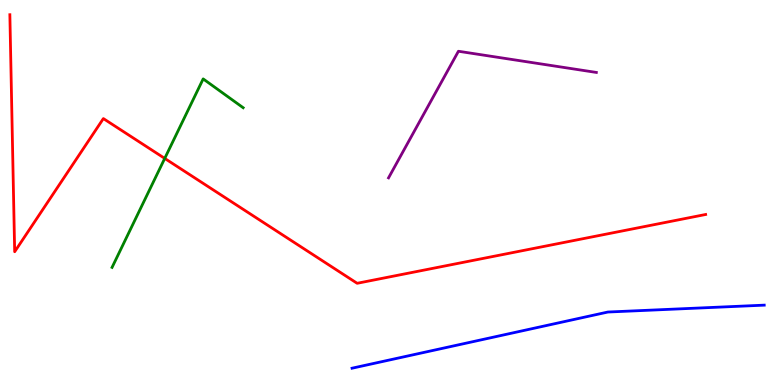[{'lines': ['blue', 'red'], 'intersections': []}, {'lines': ['green', 'red'], 'intersections': [{'x': 2.13, 'y': 5.89}]}, {'lines': ['purple', 'red'], 'intersections': []}, {'lines': ['blue', 'green'], 'intersections': []}, {'lines': ['blue', 'purple'], 'intersections': []}, {'lines': ['green', 'purple'], 'intersections': []}]